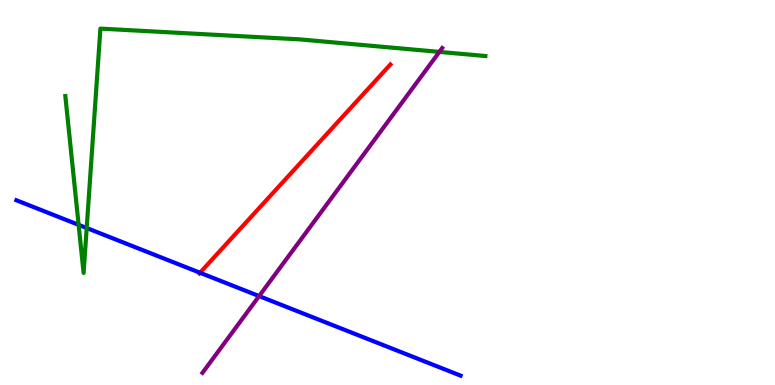[{'lines': ['blue', 'red'], 'intersections': [{'x': 2.58, 'y': 2.92}]}, {'lines': ['green', 'red'], 'intersections': []}, {'lines': ['purple', 'red'], 'intersections': []}, {'lines': ['blue', 'green'], 'intersections': [{'x': 1.01, 'y': 4.16}, {'x': 1.12, 'y': 4.08}]}, {'lines': ['blue', 'purple'], 'intersections': [{'x': 3.34, 'y': 2.31}]}, {'lines': ['green', 'purple'], 'intersections': [{'x': 5.67, 'y': 8.65}]}]